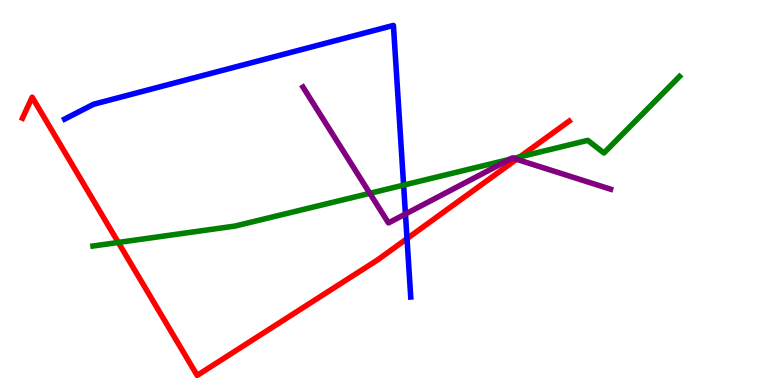[{'lines': ['blue', 'red'], 'intersections': [{'x': 5.25, 'y': 3.8}]}, {'lines': ['green', 'red'], 'intersections': [{'x': 1.53, 'y': 3.7}, {'x': 6.71, 'y': 5.93}]}, {'lines': ['purple', 'red'], 'intersections': [{'x': 6.66, 'y': 5.86}]}, {'lines': ['blue', 'green'], 'intersections': [{'x': 5.21, 'y': 5.19}]}, {'lines': ['blue', 'purple'], 'intersections': [{'x': 5.23, 'y': 4.44}]}, {'lines': ['green', 'purple'], 'intersections': [{'x': 4.77, 'y': 4.98}, {'x': 6.58, 'y': 5.86}, {'x': 6.63, 'y': 5.89}]}]